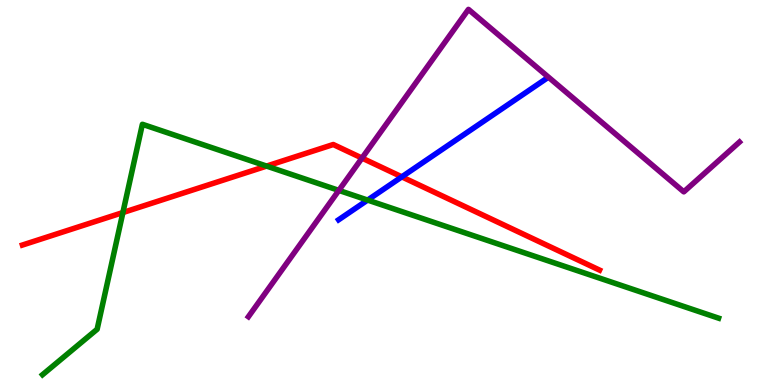[{'lines': ['blue', 'red'], 'intersections': [{'x': 5.18, 'y': 5.41}]}, {'lines': ['green', 'red'], 'intersections': [{'x': 1.59, 'y': 4.48}, {'x': 3.44, 'y': 5.69}]}, {'lines': ['purple', 'red'], 'intersections': [{'x': 4.67, 'y': 5.89}]}, {'lines': ['blue', 'green'], 'intersections': [{'x': 4.74, 'y': 4.8}]}, {'lines': ['blue', 'purple'], 'intersections': []}, {'lines': ['green', 'purple'], 'intersections': [{'x': 4.37, 'y': 5.05}]}]